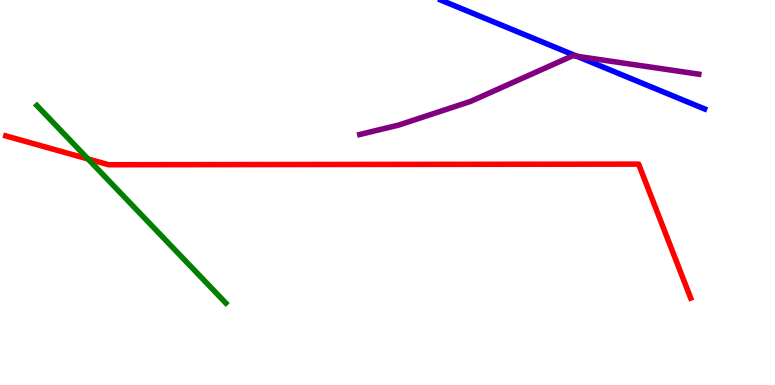[{'lines': ['blue', 'red'], 'intersections': []}, {'lines': ['green', 'red'], 'intersections': [{'x': 1.14, 'y': 5.87}]}, {'lines': ['purple', 'red'], 'intersections': []}, {'lines': ['blue', 'green'], 'intersections': []}, {'lines': ['blue', 'purple'], 'intersections': [{'x': 7.44, 'y': 8.54}]}, {'lines': ['green', 'purple'], 'intersections': []}]